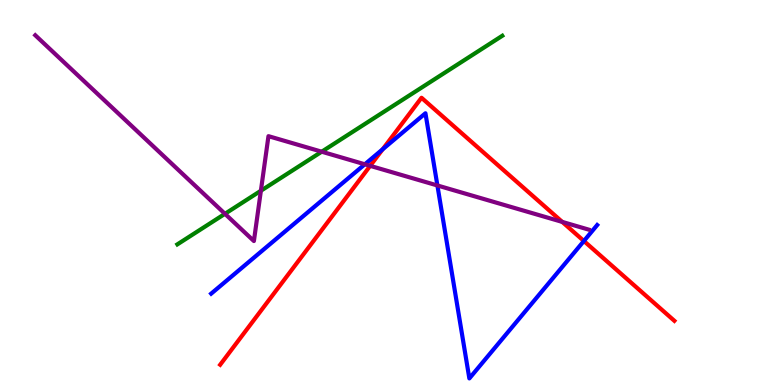[{'lines': ['blue', 'red'], 'intersections': [{'x': 4.94, 'y': 6.12}, {'x': 7.53, 'y': 3.74}]}, {'lines': ['green', 'red'], 'intersections': []}, {'lines': ['purple', 'red'], 'intersections': [{'x': 4.78, 'y': 5.69}, {'x': 7.25, 'y': 4.24}]}, {'lines': ['blue', 'green'], 'intersections': []}, {'lines': ['blue', 'purple'], 'intersections': [{'x': 4.71, 'y': 5.73}, {'x': 5.64, 'y': 5.18}]}, {'lines': ['green', 'purple'], 'intersections': [{'x': 2.9, 'y': 4.45}, {'x': 3.37, 'y': 5.05}, {'x': 4.15, 'y': 6.06}]}]